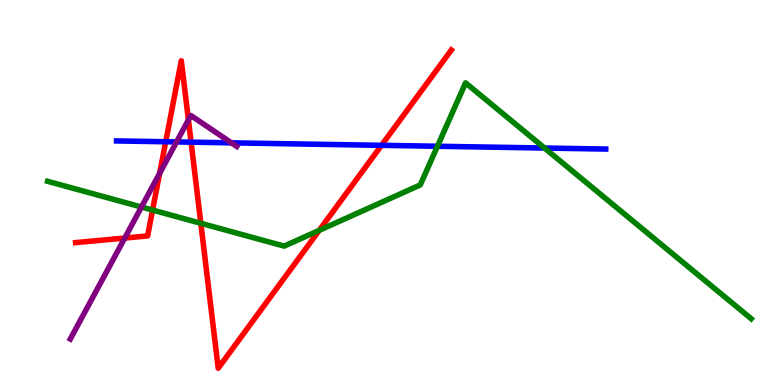[{'lines': ['blue', 'red'], 'intersections': [{'x': 2.14, 'y': 6.32}, {'x': 2.47, 'y': 6.31}, {'x': 4.92, 'y': 6.23}]}, {'lines': ['green', 'red'], 'intersections': [{'x': 1.97, 'y': 4.54}, {'x': 2.59, 'y': 4.2}, {'x': 4.12, 'y': 4.02}]}, {'lines': ['purple', 'red'], 'intersections': [{'x': 1.61, 'y': 3.82}, {'x': 2.06, 'y': 5.5}, {'x': 2.43, 'y': 6.88}]}, {'lines': ['blue', 'green'], 'intersections': [{'x': 5.64, 'y': 6.2}, {'x': 7.03, 'y': 6.15}]}, {'lines': ['blue', 'purple'], 'intersections': [{'x': 2.28, 'y': 6.31}, {'x': 2.99, 'y': 6.29}]}, {'lines': ['green', 'purple'], 'intersections': [{'x': 1.83, 'y': 4.62}]}]